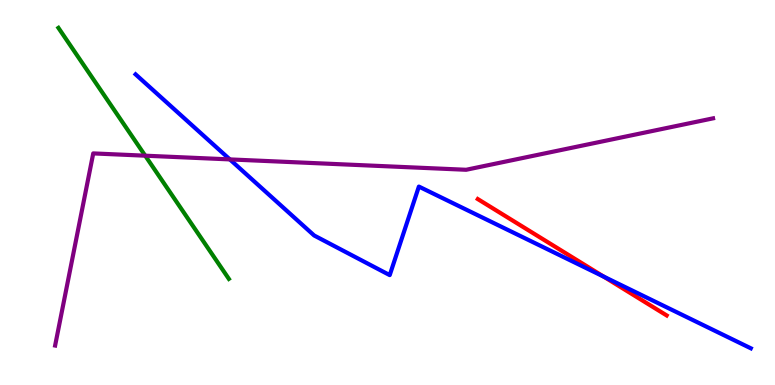[{'lines': ['blue', 'red'], 'intersections': [{'x': 7.79, 'y': 2.82}]}, {'lines': ['green', 'red'], 'intersections': []}, {'lines': ['purple', 'red'], 'intersections': []}, {'lines': ['blue', 'green'], 'intersections': []}, {'lines': ['blue', 'purple'], 'intersections': [{'x': 2.97, 'y': 5.86}]}, {'lines': ['green', 'purple'], 'intersections': [{'x': 1.87, 'y': 5.96}]}]